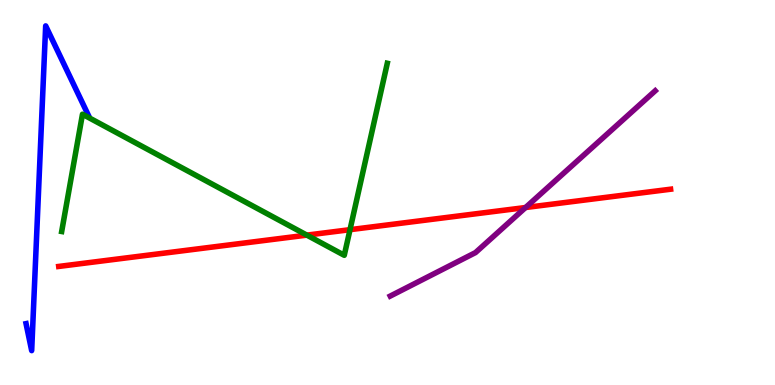[{'lines': ['blue', 'red'], 'intersections': []}, {'lines': ['green', 'red'], 'intersections': [{'x': 3.96, 'y': 3.89}, {'x': 4.52, 'y': 4.03}]}, {'lines': ['purple', 'red'], 'intersections': [{'x': 6.78, 'y': 4.61}]}, {'lines': ['blue', 'green'], 'intersections': []}, {'lines': ['blue', 'purple'], 'intersections': []}, {'lines': ['green', 'purple'], 'intersections': []}]